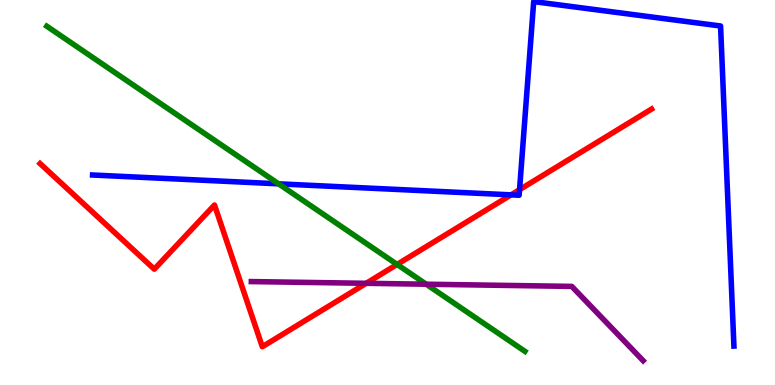[{'lines': ['blue', 'red'], 'intersections': [{'x': 6.59, 'y': 4.94}, {'x': 6.7, 'y': 5.07}]}, {'lines': ['green', 'red'], 'intersections': [{'x': 5.12, 'y': 3.13}]}, {'lines': ['purple', 'red'], 'intersections': [{'x': 4.73, 'y': 2.64}]}, {'lines': ['blue', 'green'], 'intersections': [{'x': 3.59, 'y': 5.23}]}, {'lines': ['blue', 'purple'], 'intersections': []}, {'lines': ['green', 'purple'], 'intersections': [{'x': 5.5, 'y': 2.62}]}]